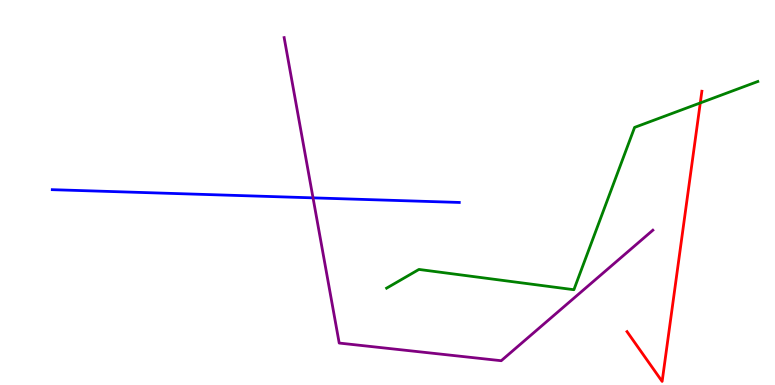[{'lines': ['blue', 'red'], 'intersections': []}, {'lines': ['green', 'red'], 'intersections': [{'x': 9.04, 'y': 7.33}]}, {'lines': ['purple', 'red'], 'intersections': []}, {'lines': ['blue', 'green'], 'intersections': []}, {'lines': ['blue', 'purple'], 'intersections': [{'x': 4.04, 'y': 4.86}]}, {'lines': ['green', 'purple'], 'intersections': []}]